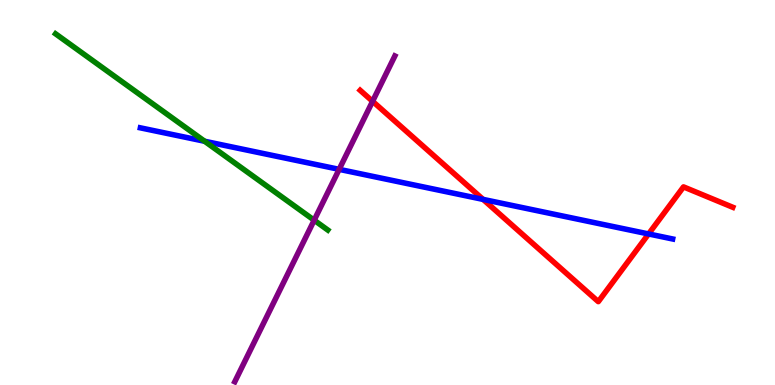[{'lines': ['blue', 'red'], 'intersections': [{'x': 6.23, 'y': 4.82}, {'x': 8.37, 'y': 3.92}]}, {'lines': ['green', 'red'], 'intersections': []}, {'lines': ['purple', 'red'], 'intersections': [{'x': 4.81, 'y': 7.37}]}, {'lines': ['blue', 'green'], 'intersections': [{'x': 2.64, 'y': 6.33}]}, {'lines': ['blue', 'purple'], 'intersections': [{'x': 4.38, 'y': 5.6}]}, {'lines': ['green', 'purple'], 'intersections': [{'x': 4.05, 'y': 4.28}]}]